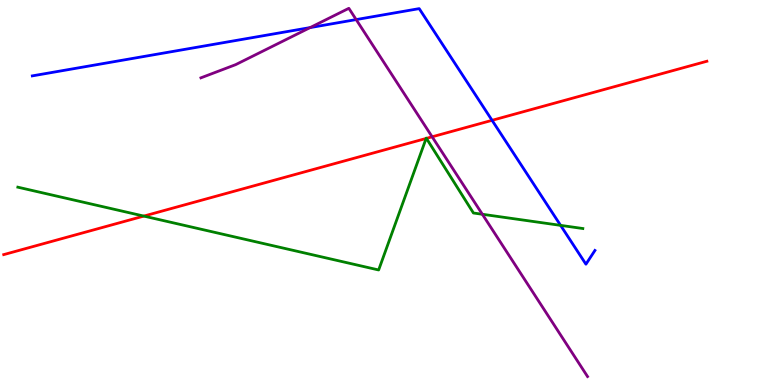[{'lines': ['blue', 'red'], 'intersections': [{'x': 6.35, 'y': 6.87}]}, {'lines': ['green', 'red'], 'intersections': [{'x': 1.86, 'y': 4.39}, {'x': 5.5, 'y': 6.4}, {'x': 5.5, 'y': 6.41}]}, {'lines': ['purple', 'red'], 'intersections': [{'x': 5.58, 'y': 6.45}]}, {'lines': ['blue', 'green'], 'intersections': [{'x': 7.23, 'y': 4.15}]}, {'lines': ['blue', 'purple'], 'intersections': [{'x': 4.0, 'y': 9.28}, {'x': 4.6, 'y': 9.49}]}, {'lines': ['green', 'purple'], 'intersections': [{'x': 6.22, 'y': 4.43}]}]